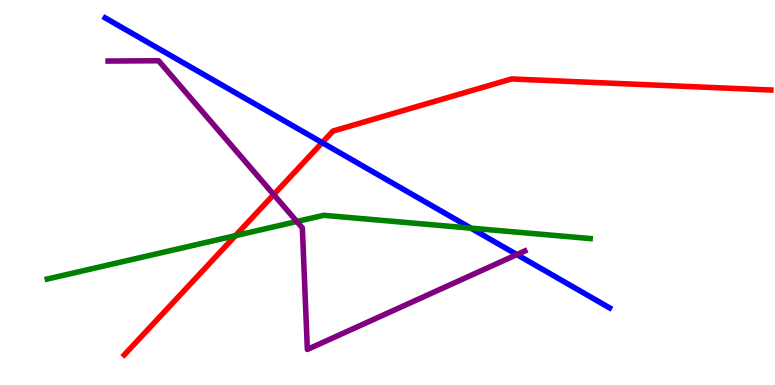[{'lines': ['blue', 'red'], 'intersections': [{'x': 4.16, 'y': 6.3}]}, {'lines': ['green', 'red'], 'intersections': [{'x': 3.04, 'y': 3.88}]}, {'lines': ['purple', 'red'], 'intersections': [{'x': 3.53, 'y': 4.95}]}, {'lines': ['blue', 'green'], 'intersections': [{'x': 6.08, 'y': 4.07}]}, {'lines': ['blue', 'purple'], 'intersections': [{'x': 6.67, 'y': 3.39}]}, {'lines': ['green', 'purple'], 'intersections': [{'x': 3.83, 'y': 4.25}]}]